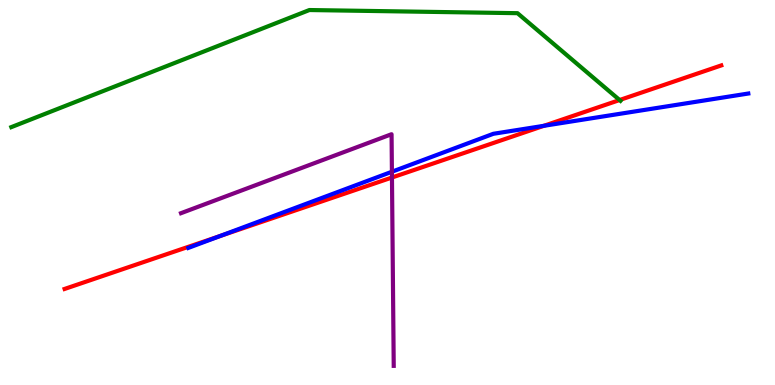[{'lines': ['blue', 'red'], 'intersections': [{'x': 2.84, 'y': 3.87}, {'x': 7.02, 'y': 6.73}]}, {'lines': ['green', 'red'], 'intersections': [{'x': 7.99, 'y': 7.4}]}, {'lines': ['purple', 'red'], 'intersections': [{'x': 5.06, 'y': 5.39}]}, {'lines': ['blue', 'green'], 'intersections': []}, {'lines': ['blue', 'purple'], 'intersections': [{'x': 5.06, 'y': 5.54}]}, {'lines': ['green', 'purple'], 'intersections': []}]